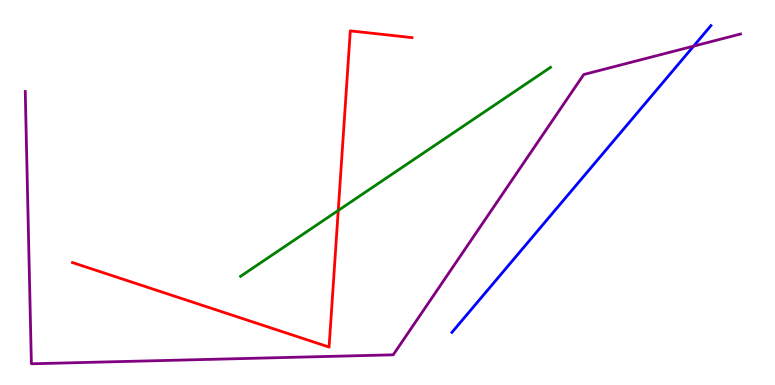[{'lines': ['blue', 'red'], 'intersections': []}, {'lines': ['green', 'red'], 'intersections': [{'x': 4.36, 'y': 4.53}]}, {'lines': ['purple', 'red'], 'intersections': []}, {'lines': ['blue', 'green'], 'intersections': []}, {'lines': ['blue', 'purple'], 'intersections': [{'x': 8.95, 'y': 8.8}]}, {'lines': ['green', 'purple'], 'intersections': []}]